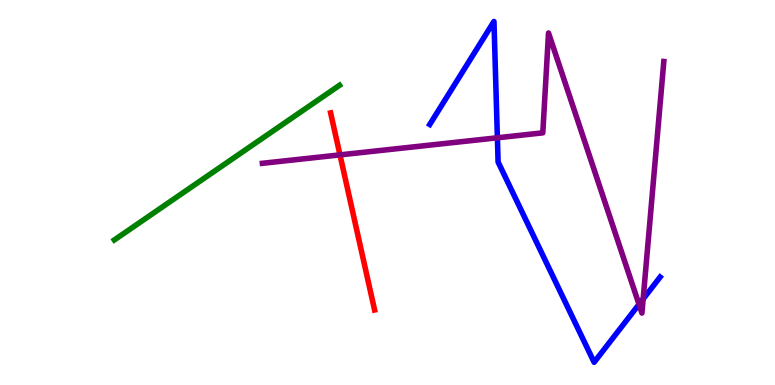[{'lines': ['blue', 'red'], 'intersections': []}, {'lines': ['green', 'red'], 'intersections': []}, {'lines': ['purple', 'red'], 'intersections': [{'x': 4.39, 'y': 5.98}]}, {'lines': ['blue', 'green'], 'intersections': []}, {'lines': ['blue', 'purple'], 'intersections': [{'x': 6.42, 'y': 6.42}, {'x': 8.25, 'y': 2.1}, {'x': 8.3, 'y': 2.23}]}, {'lines': ['green', 'purple'], 'intersections': []}]